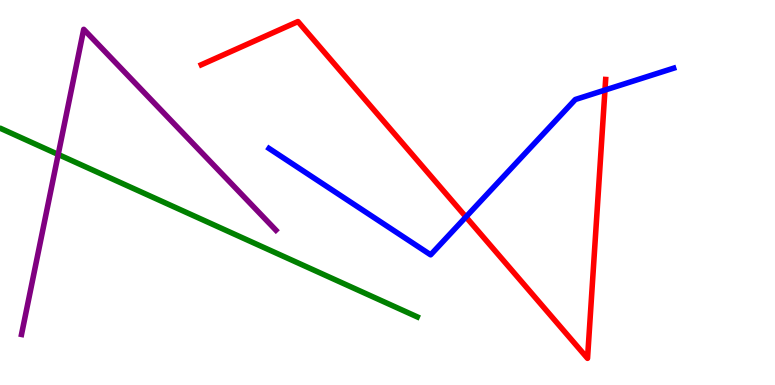[{'lines': ['blue', 'red'], 'intersections': [{'x': 6.01, 'y': 4.37}, {'x': 7.81, 'y': 7.66}]}, {'lines': ['green', 'red'], 'intersections': []}, {'lines': ['purple', 'red'], 'intersections': []}, {'lines': ['blue', 'green'], 'intersections': []}, {'lines': ['blue', 'purple'], 'intersections': []}, {'lines': ['green', 'purple'], 'intersections': [{'x': 0.751, 'y': 5.99}]}]